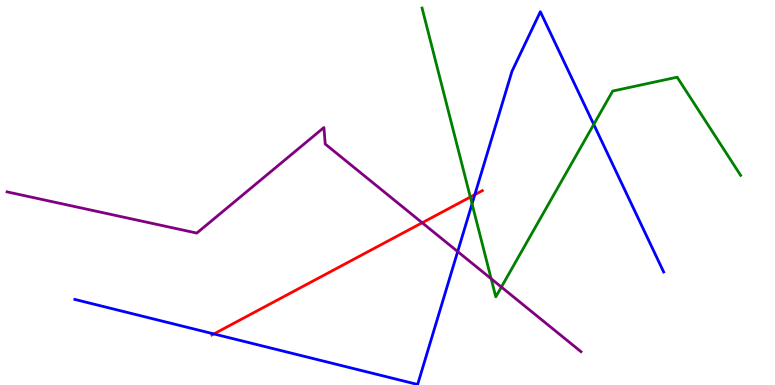[{'lines': ['blue', 'red'], 'intersections': [{'x': 2.76, 'y': 1.33}, {'x': 6.13, 'y': 4.94}]}, {'lines': ['green', 'red'], 'intersections': [{'x': 6.07, 'y': 4.88}]}, {'lines': ['purple', 'red'], 'intersections': [{'x': 5.45, 'y': 4.21}]}, {'lines': ['blue', 'green'], 'intersections': [{'x': 6.09, 'y': 4.71}, {'x': 7.66, 'y': 6.77}]}, {'lines': ['blue', 'purple'], 'intersections': [{'x': 5.91, 'y': 3.47}]}, {'lines': ['green', 'purple'], 'intersections': [{'x': 6.34, 'y': 2.76}, {'x': 6.47, 'y': 2.54}]}]